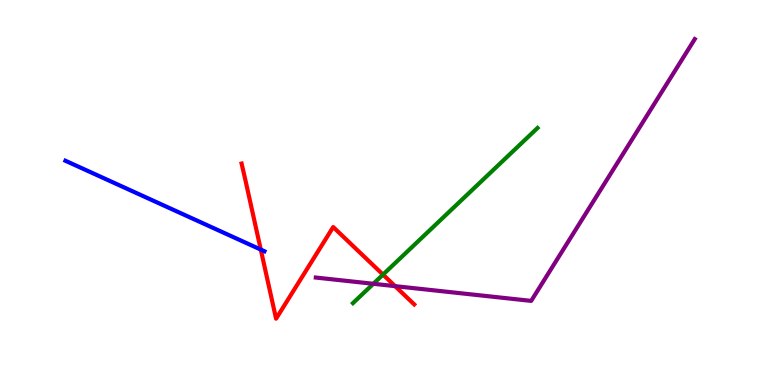[{'lines': ['blue', 'red'], 'intersections': [{'x': 3.36, 'y': 3.52}]}, {'lines': ['green', 'red'], 'intersections': [{'x': 4.94, 'y': 2.87}]}, {'lines': ['purple', 'red'], 'intersections': [{'x': 5.1, 'y': 2.57}]}, {'lines': ['blue', 'green'], 'intersections': []}, {'lines': ['blue', 'purple'], 'intersections': []}, {'lines': ['green', 'purple'], 'intersections': [{'x': 4.82, 'y': 2.63}]}]